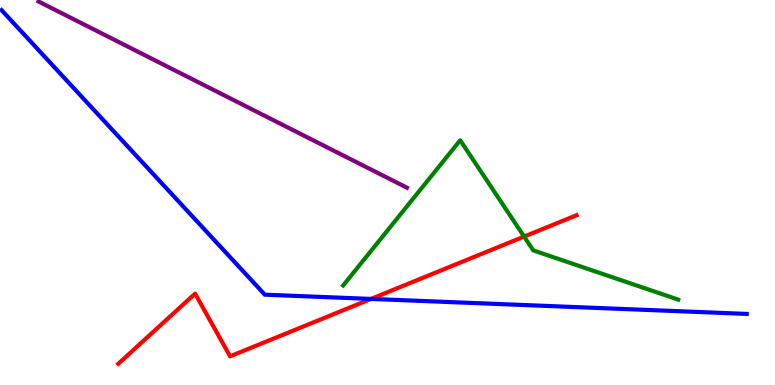[{'lines': ['blue', 'red'], 'intersections': [{'x': 4.79, 'y': 2.24}]}, {'lines': ['green', 'red'], 'intersections': [{'x': 6.76, 'y': 3.86}]}, {'lines': ['purple', 'red'], 'intersections': []}, {'lines': ['blue', 'green'], 'intersections': []}, {'lines': ['blue', 'purple'], 'intersections': []}, {'lines': ['green', 'purple'], 'intersections': []}]